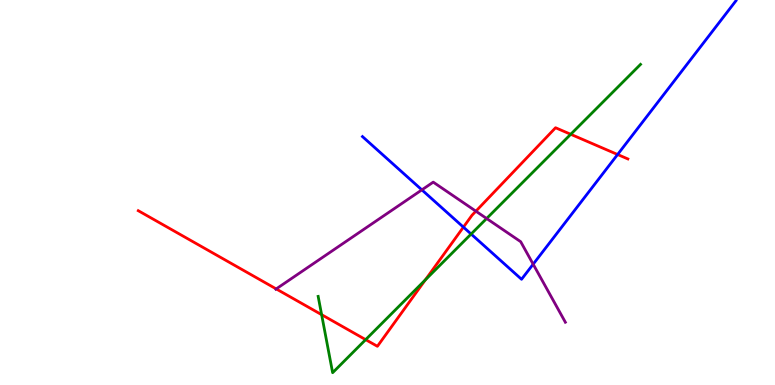[{'lines': ['blue', 'red'], 'intersections': [{'x': 5.98, 'y': 4.1}, {'x': 7.97, 'y': 5.99}]}, {'lines': ['green', 'red'], 'intersections': [{'x': 4.15, 'y': 1.83}, {'x': 4.72, 'y': 1.18}, {'x': 5.49, 'y': 2.73}, {'x': 7.36, 'y': 6.51}]}, {'lines': ['purple', 'red'], 'intersections': [{'x': 3.56, 'y': 2.5}, {'x': 6.14, 'y': 4.51}]}, {'lines': ['blue', 'green'], 'intersections': [{'x': 6.08, 'y': 3.92}]}, {'lines': ['blue', 'purple'], 'intersections': [{'x': 5.44, 'y': 5.07}, {'x': 6.88, 'y': 3.14}]}, {'lines': ['green', 'purple'], 'intersections': [{'x': 6.28, 'y': 4.32}]}]